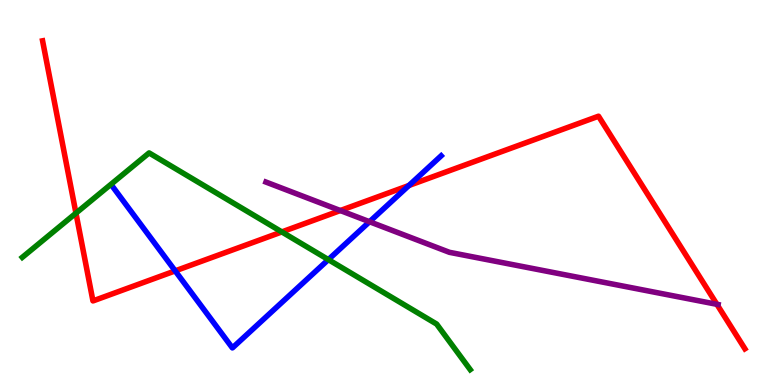[{'lines': ['blue', 'red'], 'intersections': [{'x': 2.26, 'y': 2.96}, {'x': 5.28, 'y': 5.18}]}, {'lines': ['green', 'red'], 'intersections': [{'x': 0.98, 'y': 4.46}, {'x': 3.64, 'y': 3.98}]}, {'lines': ['purple', 'red'], 'intersections': [{'x': 4.39, 'y': 4.53}, {'x': 9.25, 'y': 2.1}]}, {'lines': ['blue', 'green'], 'intersections': [{'x': 4.24, 'y': 3.26}]}, {'lines': ['blue', 'purple'], 'intersections': [{'x': 4.77, 'y': 4.24}]}, {'lines': ['green', 'purple'], 'intersections': []}]